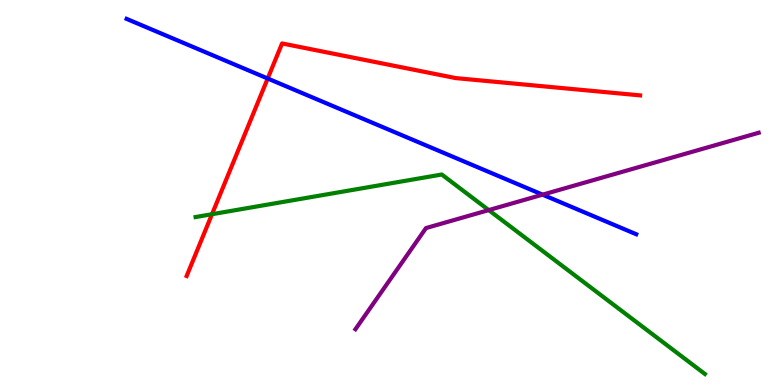[{'lines': ['blue', 'red'], 'intersections': [{'x': 3.45, 'y': 7.96}]}, {'lines': ['green', 'red'], 'intersections': [{'x': 2.74, 'y': 4.44}]}, {'lines': ['purple', 'red'], 'intersections': []}, {'lines': ['blue', 'green'], 'intersections': []}, {'lines': ['blue', 'purple'], 'intersections': [{'x': 7.0, 'y': 4.94}]}, {'lines': ['green', 'purple'], 'intersections': [{'x': 6.31, 'y': 4.54}]}]